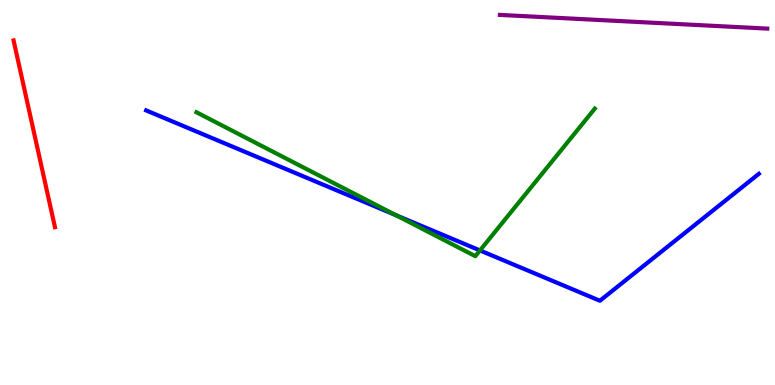[{'lines': ['blue', 'red'], 'intersections': []}, {'lines': ['green', 'red'], 'intersections': []}, {'lines': ['purple', 'red'], 'intersections': []}, {'lines': ['blue', 'green'], 'intersections': [{'x': 5.11, 'y': 4.41}, {'x': 6.19, 'y': 3.5}]}, {'lines': ['blue', 'purple'], 'intersections': []}, {'lines': ['green', 'purple'], 'intersections': []}]